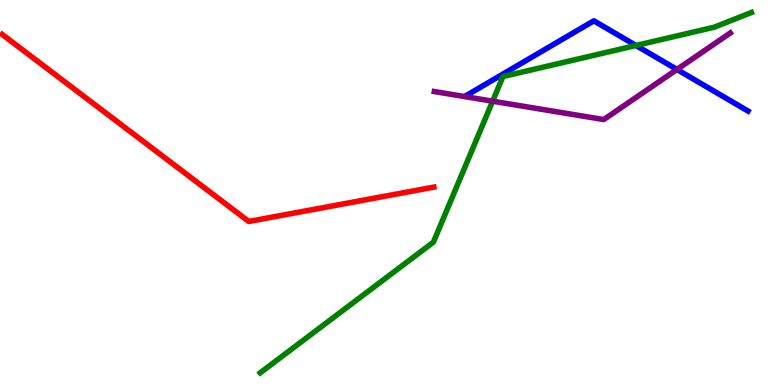[{'lines': ['blue', 'red'], 'intersections': []}, {'lines': ['green', 'red'], 'intersections': []}, {'lines': ['purple', 'red'], 'intersections': []}, {'lines': ['blue', 'green'], 'intersections': [{'x': 8.21, 'y': 8.82}]}, {'lines': ['blue', 'purple'], 'intersections': [{'x': 8.74, 'y': 8.2}]}, {'lines': ['green', 'purple'], 'intersections': [{'x': 6.36, 'y': 7.37}]}]